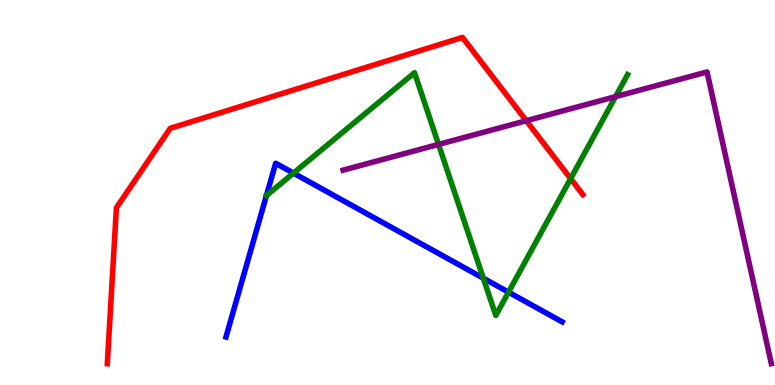[{'lines': ['blue', 'red'], 'intersections': []}, {'lines': ['green', 'red'], 'intersections': [{'x': 7.36, 'y': 5.36}]}, {'lines': ['purple', 'red'], 'intersections': [{'x': 6.79, 'y': 6.86}]}, {'lines': ['blue', 'green'], 'intersections': [{'x': 3.79, 'y': 5.5}, {'x': 6.24, 'y': 2.77}, {'x': 6.56, 'y': 2.41}]}, {'lines': ['blue', 'purple'], 'intersections': []}, {'lines': ['green', 'purple'], 'intersections': [{'x': 5.66, 'y': 6.25}, {'x': 7.94, 'y': 7.49}]}]